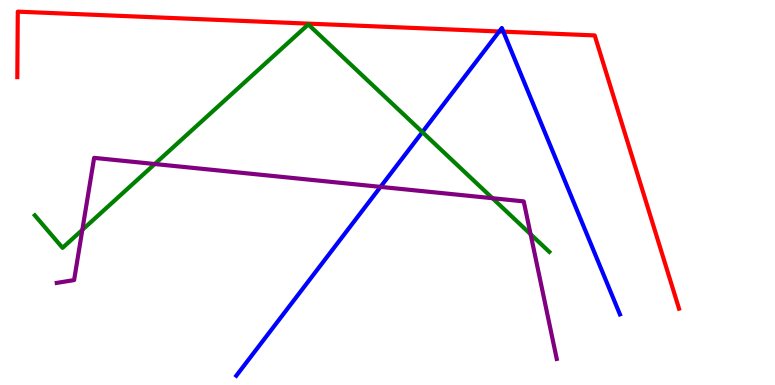[{'lines': ['blue', 'red'], 'intersections': [{'x': 6.44, 'y': 9.18}, {'x': 6.49, 'y': 9.18}]}, {'lines': ['green', 'red'], 'intersections': []}, {'lines': ['purple', 'red'], 'intersections': []}, {'lines': ['blue', 'green'], 'intersections': [{'x': 5.45, 'y': 6.57}]}, {'lines': ['blue', 'purple'], 'intersections': [{'x': 4.91, 'y': 5.15}]}, {'lines': ['green', 'purple'], 'intersections': [{'x': 1.06, 'y': 4.03}, {'x': 2.0, 'y': 5.74}, {'x': 6.35, 'y': 4.85}, {'x': 6.85, 'y': 3.92}]}]